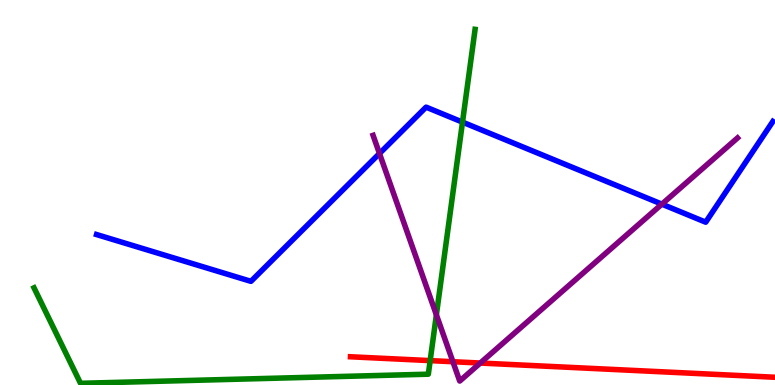[{'lines': ['blue', 'red'], 'intersections': []}, {'lines': ['green', 'red'], 'intersections': [{'x': 5.55, 'y': 0.633}]}, {'lines': ['purple', 'red'], 'intersections': [{'x': 5.84, 'y': 0.605}, {'x': 6.2, 'y': 0.57}]}, {'lines': ['blue', 'green'], 'intersections': [{'x': 5.97, 'y': 6.83}]}, {'lines': ['blue', 'purple'], 'intersections': [{'x': 4.9, 'y': 6.01}, {'x': 8.54, 'y': 4.7}]}, {'lines': ['green', 'purple'], 'intersections': [{'x': 5.63, 'y': 1.82}]}]